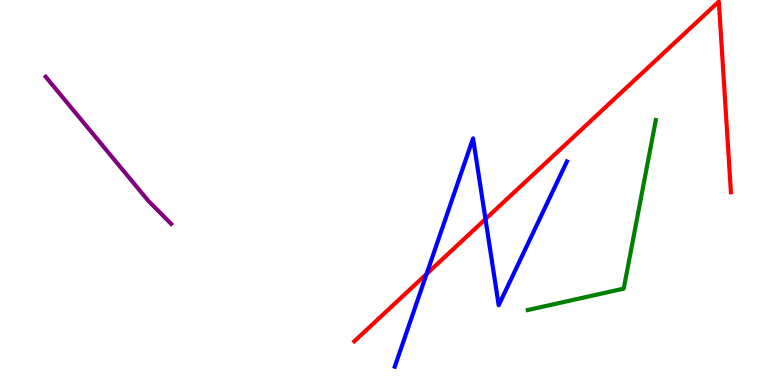[{'lines': ['blue', 'red'], 'intersections': [{'x': 5.5, 'y': 2.88}, {'x': 6.26, 'y': 4.31}]}, {'lines': ['green', 'red'], 'intersections': []}, {'lines': ['purple', 'red'], 'intersections': []}, {'lines': ['blue', 'green'], 'intersections': []}, {'lines': ['blue', 'purple'], 'intersections': []}, {'lines': ['green', 'purple'], 'intersections': []}]